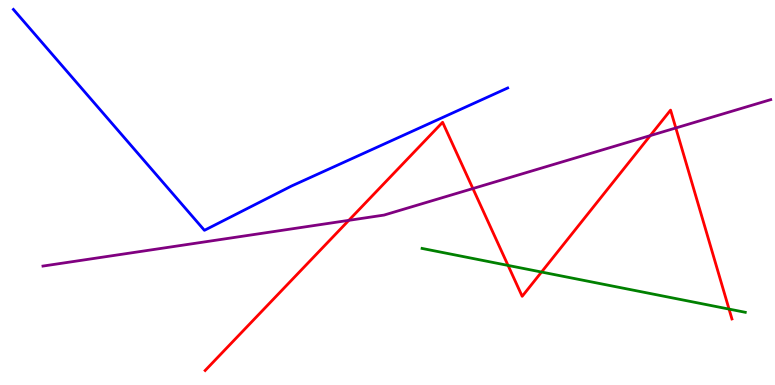[{'lines': ['blue', 'red'], 'intersections': []}, {'lines': ['green', 'red'], 'intersections': [{'x': 6.56, 'y': 3.11}, {'x': 6.99, 'y': 2.93}, {'x': 9.41, 'y': 1.97}]}, {'lines': ['purple', 'red'], 'intersections': [{'x': 4.5, 'y': 4.28}, {'x': 6.1, 'y': 5.1}, {'x': 8.39, 'y': 6.48}, {'x': 8.72, 'y': 6.68}]}, {'lines': ['blue', 'green'], 'intersections': []}, {'lines': ['blue', 'purple'], 'intersections': []}, {'lines': ['green', 'purple'], 'intersections': []}]